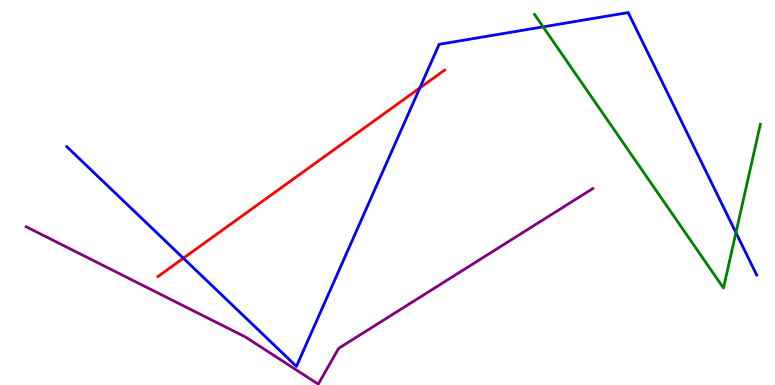[{'lines': ['blue', 'red'], 'intersections': [{'x': 2.37, 'y': 3.29}, {'x': 5.42, 'y': 7.72}]}, {'lines': ['green', 'red'], 'intersections': []}, {'lines': ['purple', 'red'], 'intersections': []}, {'lines': ['blue', 'green'], 'intersections': [{'x': 7.01, 'y': 9.3}, {'x': 9.5, 'y': 3.96}]}, {'lines': ['blue', 'purple'], 'intersections': []}, {'lines': ['green', 'purple'], 'intersections': []}]